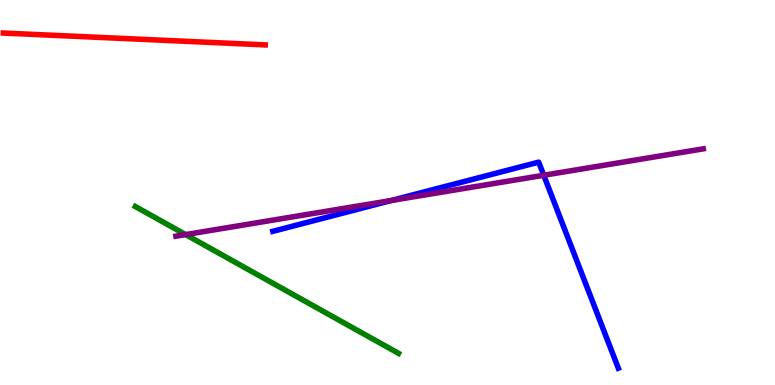[{'lines': ['blue', 'red'], 'intersections': []}, {'lines': ['green', 'red'], 'intersections': []}, {'lines': ['purple', 'red'], 'intersections': []}, {'lines': ['blue', 'green'], 'intersections': []}, {'lines': ['blue', 'purple'], 'intersections': [{'x': 5.05, 'y': 4.79}, {'x': 7.02, 'y': 5.45}]}, {'lines': ['green', 'purple'], 'intersections': [{'x': 2.4, 'y': 3.91}]}]